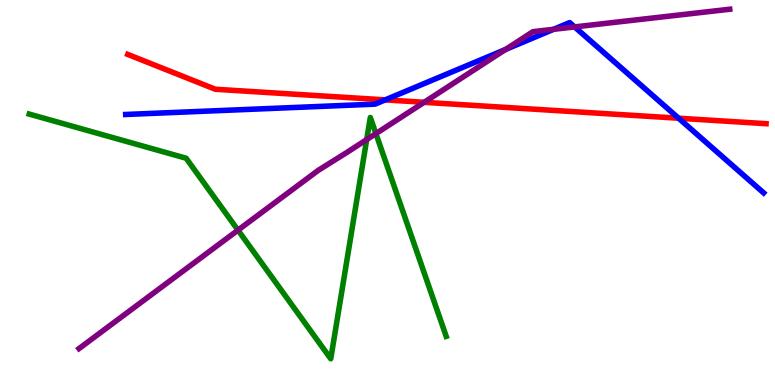[{'lines': ['blue', 'red'], 'intersections': [{'x': 4.97, 'y': 7.41}, {'x': 8.76, 'y': 6.93}]}, {'lines': ['green', 'red'], 'intersections': []}, {'lines': ['purple', 'red'], 'intersections': [{'x': 5.47, 'y': 7.34}]}, {'lines': ['blue', 'green'], 'intersections': []}, {'lines': ['blue', 'purple'], 'intersections': [{'x': 6.52, 'y': 8.72}, {'x': 7.14, 'y': 9.24}, {'x': 7.41, 'y': 9.3}]}, {'lines': ['green', 'purple'], 'intersections': [{'x': 3.07, 'y': 4.02}, {'x': 4.73, 'y': 6.37}, {'x': 4.85, 'y': 6.53}]}]